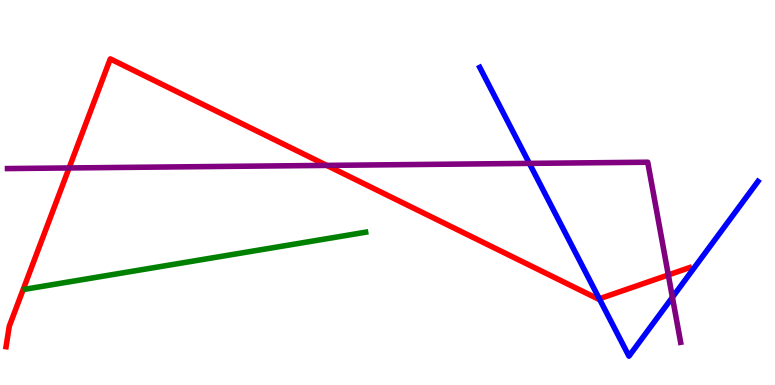[{'lines': ['blue', 'red'], 'intersections': [{'x': 7.73, 'y': 2.24}]}, {'lines': ['green', 'red'], 'intersections': []}, {'lines': ['purple', 'red'], 'intersections': [{'x': 0.892, 'y': 5.64}, {'x': 4.22, 'y': 5.7}, {'x': 8.62, 'y': 2.86}]}, {'lines': ['blue', 'green'], 'intersections': []}, {'lines': ['blue', 'purple'], 'intersections': [{'x': 6.83, 'y': 5.76}, {'x': 8.68, 'y': 2.28}]}, {'lines': ['green', 'purple'], 'intersections': []}]